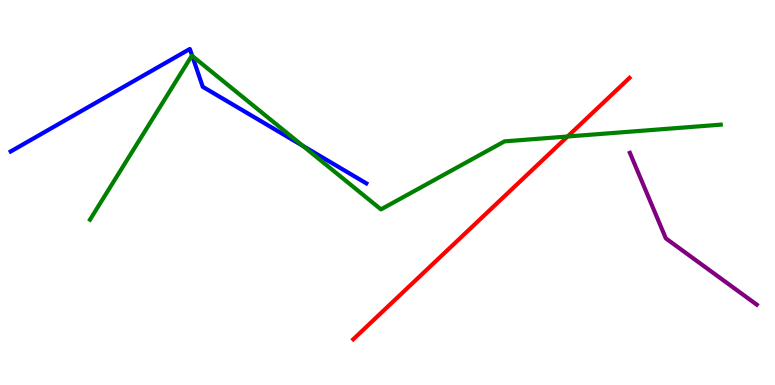[{'lines': ['blue', 'red'], 'intersections': []}, {'lines': ['green', 'red'], 'intersections': [{'x': 7.32, 'y': 6.45}]}, {'lines': ['purple', 'red'], 'intersections': []}, {'lines': ['blue', 'green'], 'intersections': [{'x': 2.48, 'y': 8.55}, {'x': 3.91, 'y': 6.21}]}, {'lines': ['blue', 'purple'], 'intersections': []}, {'lines': ['green', 'purple'], 'intersections': []}]